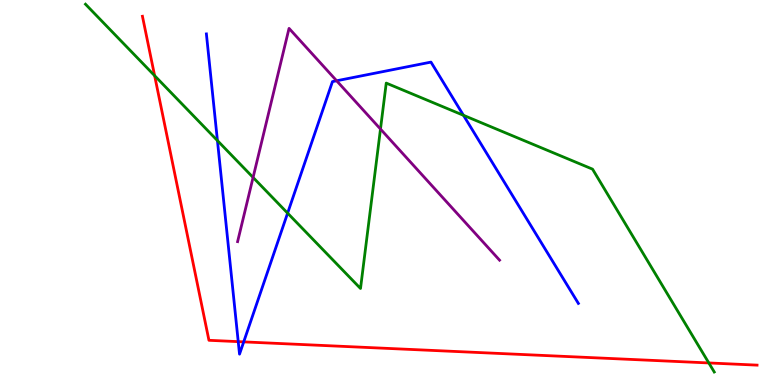[{'lines': ['blue', 'red'], 'intersections': [{'x': 3.07, 'y': 1.13}, {'x': 3.14, 'y': 1.12}]}, {'lines': ['green', 'red'], 'intersections': [{'x': 2.0, 'y': 8.03}, {'x': 9.15, 'y': 0.573}]}, {'lines': ['purple', 'red'], 'intersections': []}, {'lines': ['blue', 'green'], 'intersections': [{'x': 2.81, 'y': 6.35}, {'x': 3.71, 'y': 4.46}, {'x': 5.98, 'y': 7.01}]}, {'lines': ['blue', 'purple'], 'intersections': [{'x': 4.34, 'y': 7.9}]}, {'lines': ['green', 'purple'], 'intersections': [{'x': 3.27, 'y': 5.39}, {'x': 4.91, 'y': 6.65}]}]